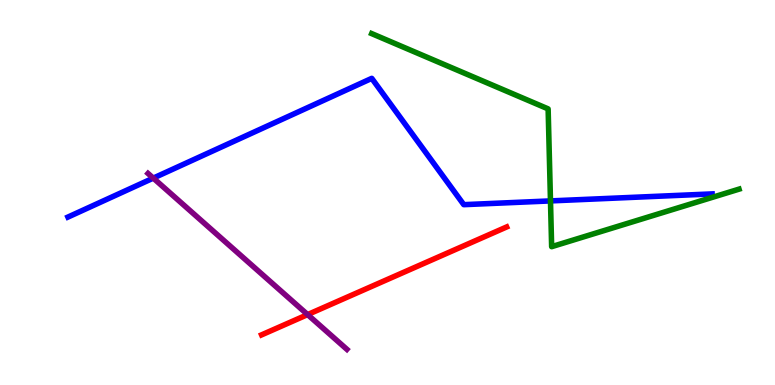[{'lines': ['blue', 'red'], 'intersections': []}, {'lines': ['green', 'red'], 'intersections': []}, {'lines': ['purple', 'red'], 'intersections': [{'x': 3.97, 'y': 1.83}]}, {'lines': ['blue', 'green'], 'intersections': [{'x': 7.1, 'y': 4.78}]}, {'lines': ['blue', 'purple'], 'intersections': [{'x': 1.98, 'y': 5.37}]}, {'lines': ['green', 'purple'], 'intersections': []}]